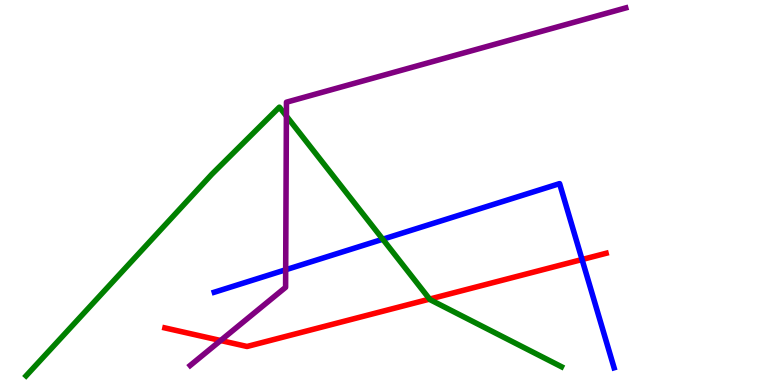[{'lines': ['blue', 'red'], 'intersections': [{'x': 7.51, 'y': 3.26}]}, {'lines': ['green', 'red'], 'intersections': [{'x': 5.54, 'y': 2.23}]}, {'lines': ['purple', 'red'], 'intersections': [{'x': 2.85, 'y': 1.16}]}, {'lines': ['blue', 'green'], 'intersections': [{'x': 4.94, 'y': 3.79}]}, {'lines': ['blue', 'purple'], 'intersections': [{'x': 3.69, 'y': 2.99}]}, {'lines': ['green', 'purple'], 'intersections': [{'x': 3.7, 'y': 6.98}]}]